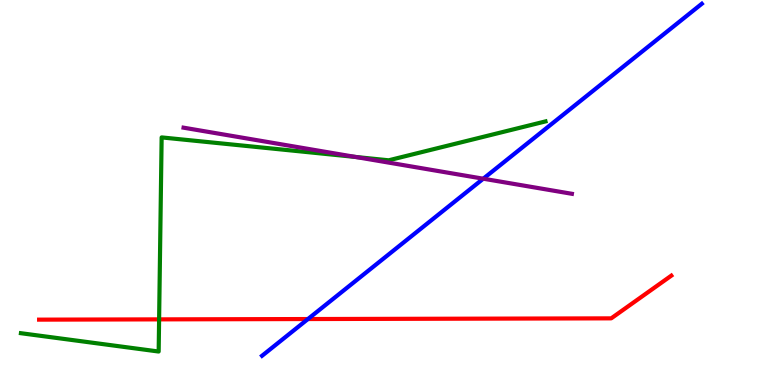[{'lines': ['blue', 'red'], 'intersections': [{'x': 3.97, 'y': 1.71}]}, {'lines': ['green', 'red'], 'intersections': [{'x': 2.05, 'y': 1.7}]}, {'lines': ['purple', 'red'], 'intersections': []}, {'lines': ['blue', 'green'], 'intersections': []}, {'lines': ['blue', 'purple'], 'intersections': [{'x': 6.24, 'y': 5.36}]}, {'lines': ['green', 'purple'], 'intersections': [{'x': 4.59, 'y': 5.92}]}]